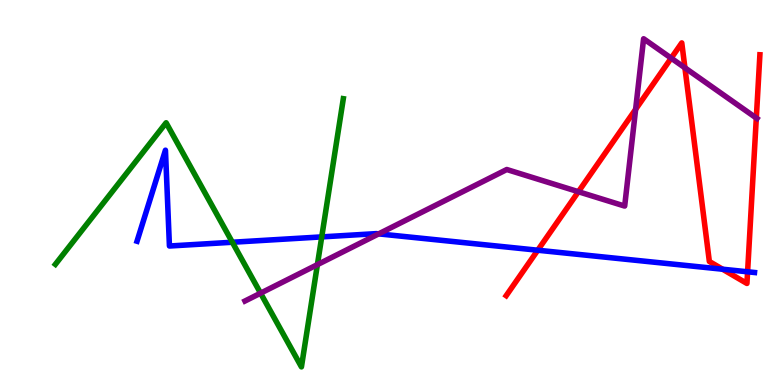[{'lines': ['blue', 'red'], 'intersections': [{'x': 6.94, 'y': 3.5}, {'x': 9.32, 'y': 3.01}, {'x': 9.65, 'y': 2.94}]}, {'lines': ['green', 'red'], 'intersections': []}, {'lines': ['purple', 'red'], 'intersections': [{'x': 7.46, 'y': 5.02}, {'x': 8.2, 'y': 7.16}, {'x': 8.66, 'y': 8.49}, {'x': 8.84, 'y': 8.24}, {'x': 9.76, 'y': 6.93}]}, {'lines': ['blue', 'green'], 'intersections': [{'x': 3.0, 'y': 3.71}, {'x': 4.15, 'y': 3.85}]}, {'lines': ['blue', 'purple'], 'intersections': [{'x': 4.89, 'y': 3.93}]}, {'lines': ['green', 'purple'], 'intersections': [{'x': 3.36, 'y': 2.39}, {'x': 4.1, 'y': 3.13}]}]